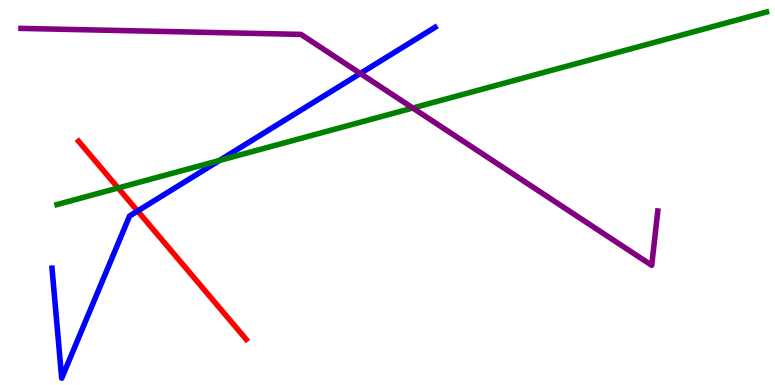[{'lines': ['blue', 'red'], 'intersections': [{'x': 1.78, 'y': 4.52}]}, {'lines': ['green', 'red'], 'intersections': [{'x': 1.52, 'y': 5.12}]}, {'lines': ['purple', 'red'], 'intersections': []}, {'lines': ['blue', 'green'], 'intersections': [{'x': 2.83, 'y': 5.83}]}, {'lines': ['blue', 'purple'], 'intersections': [{'x': 4.65, 'y': 8.09}]}, {'lines': ['green', 'purple'], 'intersections': [{'x': 5.33, 'y': 7.19}]}]